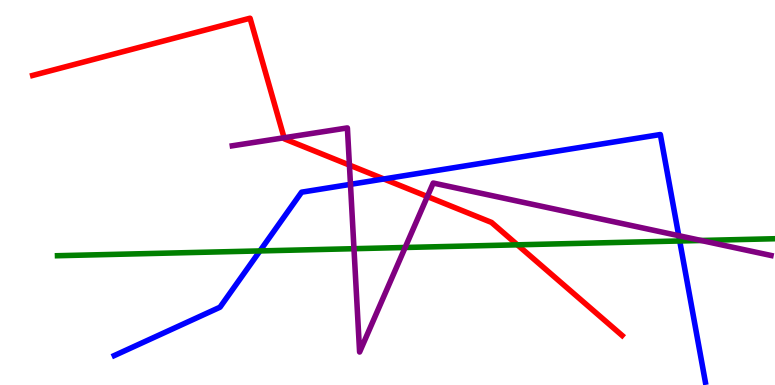[{'lines': ['blue', 'red'], 'intersections': [{'x': 4.95, 'y': 5.35}]}, {'lines': ['green', 'red'], 'intersections': [{'x': 6.68, 'y': 3.64}]}, {'lines': ['purple', 'red'], 'intersections': [{'x': 3.67, 'y': 6.42}, {'x': 4.51, 'y': 5.71}, {'x': 5.51, 'y': 4.9}]}, {'lines': ['blue', 'green'], 'intersections': [{'x': 3.35, 'y': 3.48}, {'x': 8.77, 'y': 3.74}]}, {'lines': ['blue', 'purple'], 'intersections': [{'x': 4.52, 'y': 5.21}, {'x': 8.76, 'y': 3.88}]}, {'lines': ['green', 'purple'], 'intersections': [{'x': 4.57, 'y': 3.54}, {'x': 5.23, 'y': 3.57}, {'x': 9.05, 'y': 3.75}]}]